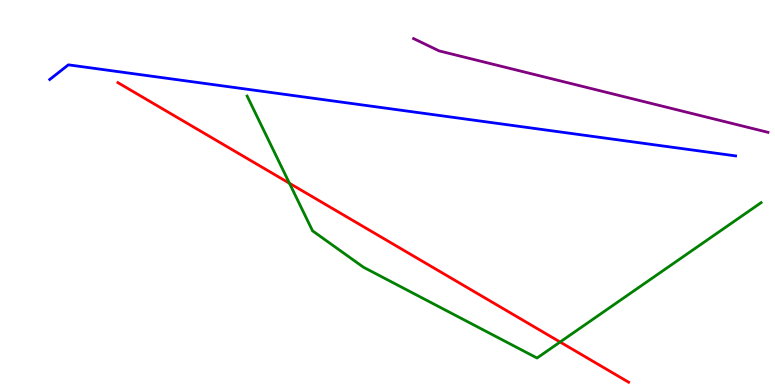[{'lines': ['blue', 'red'], 'intersections': []}, {'lines': ['green', 'red'], 'intersections': [{'x': 3.73, 'y': 5.24}, {'x': 7.23, 'y': 1.12}]}, {'lines': ['purple', 'red'], 'intersections': []}, {'lines': ['blue', 'green'], 'intersections': []}, {'lines': ['blue', 'purple'], 'intersections': []}, {'lines': ['green', 'purple'], 'intersections': []}]